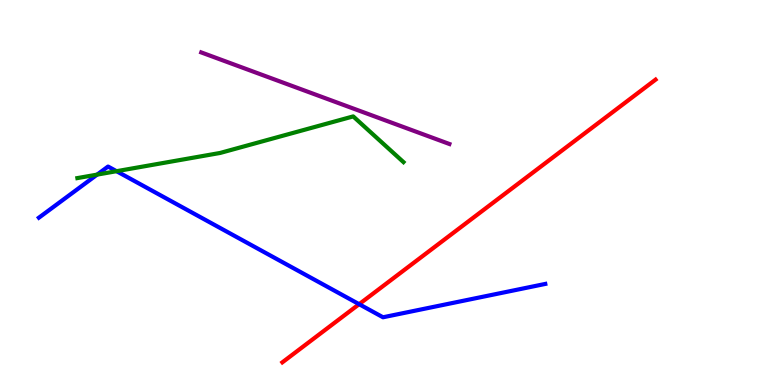[{'lines': ['blue', 'red'], 'intersections': [{'x': 4.63, 'y': 2.1}]}, {'lines': ['green', 'red'], 'intersections': []}, {'lines': ['purple', 'red'], 'intersections': []}, {'lines': ['blue', 'green'], 'intersections': [{'x': 1.25, 'y': 5.46}, {'x': 1.5, 'y': 5.55}]}, {'lines': ['blue', 'purple'], 'intersections': []}, {'lines': ['green', 'purple'], 'intersections': []}]